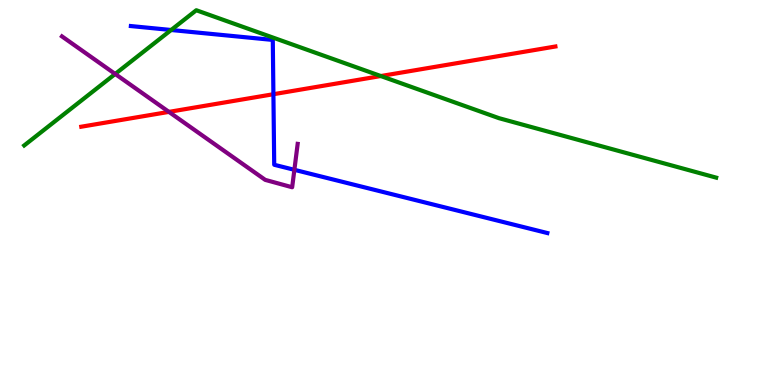[{'lines': ['blue', 'red'], 'intersections': [{'x': 3.53, 'y': 7.55}]}, {'lines': ['green', 'red'], 'intersections': [{'x': 4.91, 'y': 8.03}]}, {'lines': ['purple', 'red'], 'intersections': [{'x': 2.18, 'y': 7.09}]}, {'lines': ['blue', 'green'], 'intersections': [{'x': 2.21, 'y': 9.22}]}, {'lines': ['blue', 'purple'], 'intersections': [{'x': 3.8, 'y': 5.59}]}, {'lines': ['green', 'purple'], 'intersections': [{'x': 1.49, 'y': 8.08}]}]